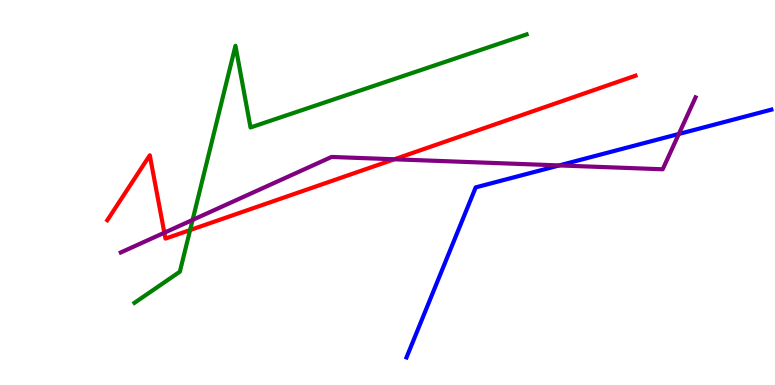[{'lines': ['blue', 'red'], 'intersections': []}, {'lines': ['green', 'red'], 'intersections': [{'x': 2.45, 'y': 4.02}]}, {'lines': ['purple', 'red'], 'intersections': [{'x': 2.12, 'y': 3.96}, {'x': 5.09, 'y': 5.86}]}, {'lines': ['blue', 'green'], 'intersections': []}, {'lines': ['blue', 'purple'], 'intersections': [{'x': 7.22, 'y': 5.7}, {'x': 8.76, 'y': 6.52}]}, {'lines': ['green', 'purple'], 'intersections': [{'x': 2.49, 'y': 4.29}]}]